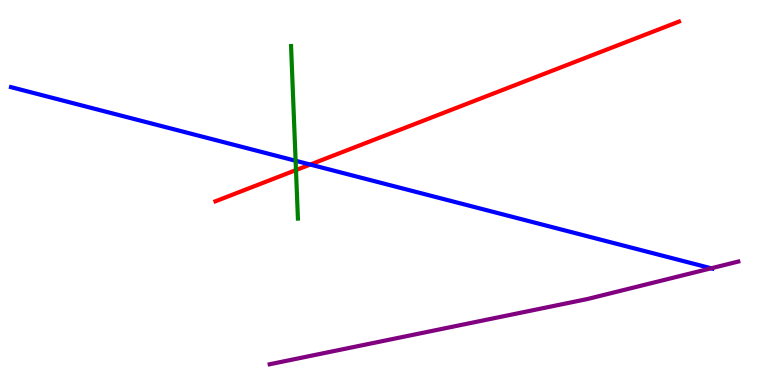[{'lines': ['blue', 'red'], 'intersections': [{'x': 4.0, 'y': 5.73}]}, {'lines': ['green', 'red'], 'intersections': [{'x': 3.82, 'y': 5.58}]}, {'lines': ['purple', 'red'], 'intersections': []}, {'lines': ['blue', 'green'], 'intersections': [{'x': 3.81, 'y': 5.82}]}, {'lines': ['blue', 'purple'], 'intersections': [{'x': 9.18, 'y': 3.03}]}, {'lines': ['green', 'purple'], 'intersections': []}]